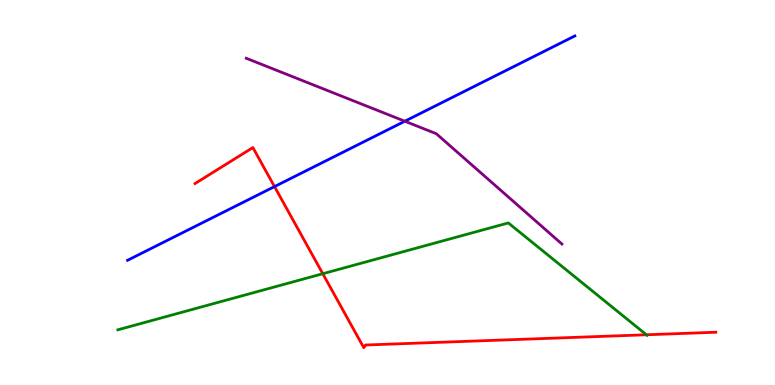[{'lines': ['blue', 'red'], 'intersections': [{'x': 3.54, 'y': 5.15}]}, {'lines': ['green', 'red'], 'intersections': [{'x': 4.17, 'y': 2.89}, {'x': 8.34, 'y': 1.3}]}, {'lines': ['purple', 'red'], 'intersections': []}, {'lines': ['blue', 'green'], 'intersections': []}, {'lines': ['blue', 'purple'], 'intersections': [{'x': 5.22, 'y': 6.85}]}, {'lines': ['green', 'purple'], 'intersections': []}]